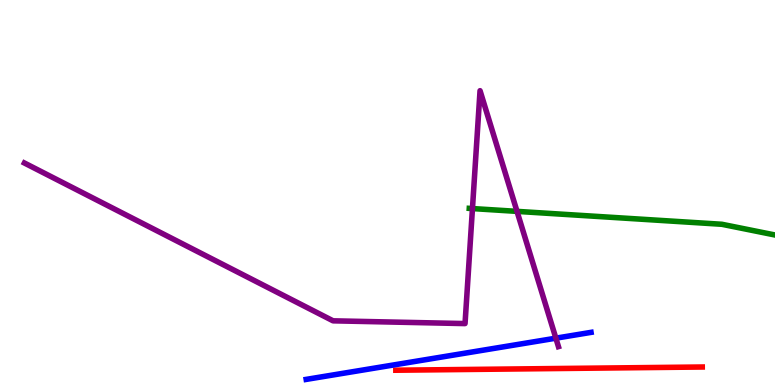[{'lines': ['blue', 'red'], 'intersections': []}, {'lines': ['green', 'red'], 'intersections': []}, {'lines': ['purple', 'red'], 'intersections': []}, {'lines': ['blue', 'green'], 'intersections': []}, {'lines': ['blue', 'purple'], 'intersections': [{'x': 7.17, 'y': 1.22}]}, {'lines': ['green', 'purple'], 'intersections': [{'x': 6.1, 'y': 4.58}, {'x': 6.67, 'y': 4.51}]}]